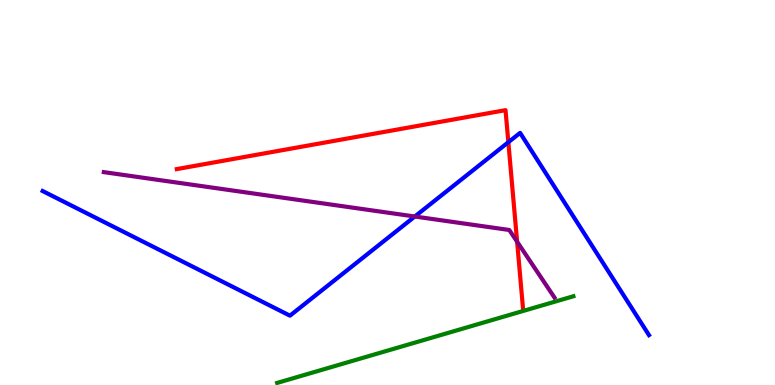[{'lines': ['blue', 'red'], 'intersections': [{'x': 6.56, 'y': 6.31}]}, {'lines': ['green', 'red'], 'intersections': []}, {'lines': ['purple', 'red'], 'intersections': [{'x': 6.67, 'y': 3.72}]}, {'lines': ['blue', 'green'], 'intersections': []}, {'lines': ['blue', 'purple'], 'intersections': [{'x': 5.35, 'y': 4.38}]}, {'lines': ['green', 'purple'], 'intersections': []}]